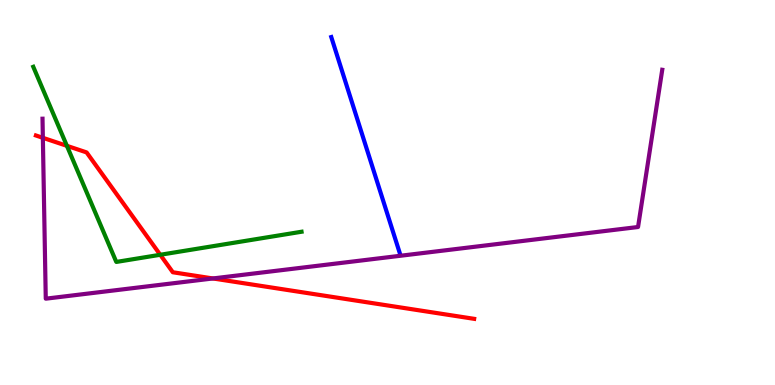[{'lines': ['blue', 'red'], 'intersections': []}, {'lines': ['green', 'red'], 'intersections': [{'x': 0.863, 'y': 6.21}, {'x': 2.07, 'y': 3.38}]}, {'lines': ['purple', 'red'], 'intersections': [{'x': 0.553, 'y': 6.42}, {'x': 2.75, 'y': 2.77}]}, {'lines': ['blue', 'green'], 'intersections': []}, {'lines': ['blue', 'purple'], 'intersections': []}, {'lines': ['green', 'purple'], 'intersections': []}]